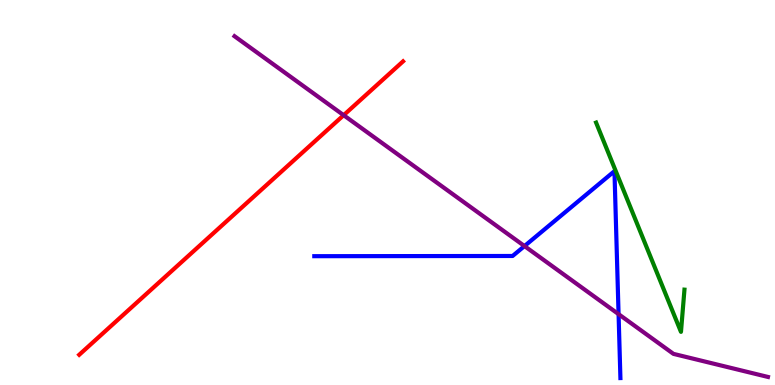[{'lines': ['blue', 'red'], 'intersections': []}, {'lines': ['green', 'red'], 'intersections': []}, {'lines': ['purple', 'red'], 'intersections': [{'x': 4.43, 'y': 7.01}]}, {'lines': ['blue', 'green'], 'intersections': []}, {'lines': ['blue', 'purple'], 'intersections': [{'x': 6.77, 'y': 3.61}, {'x': 7.98, 'y': 1.84}]}, {'lines': ['green', 'purple'], 'intersections': []}]